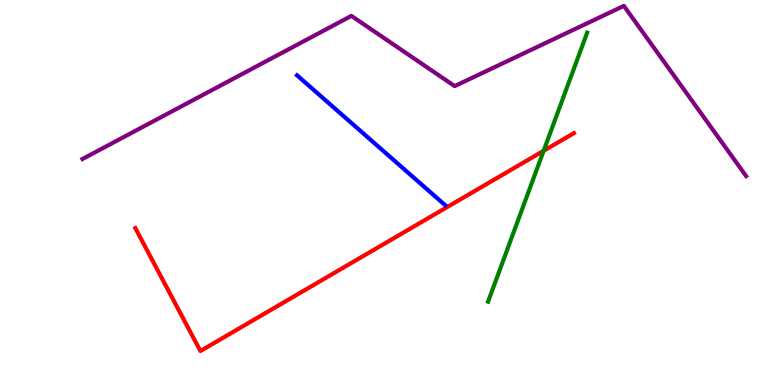[{'lines': ['blue', 'red'], 'intersections': []}, {'lines': ['green', 'red'], 'intersections': [{'x': 7.01, 'y': 6.08}]}, {'lines': ['purple', 'red'], 'intersections': []}, {'lines': ['blue', 'green'], 'intersections': []}, {'lines': ['blue', 'purple'], 'intersections': []}, {'lines': ['green', 'purple'], 'intersections': []}]